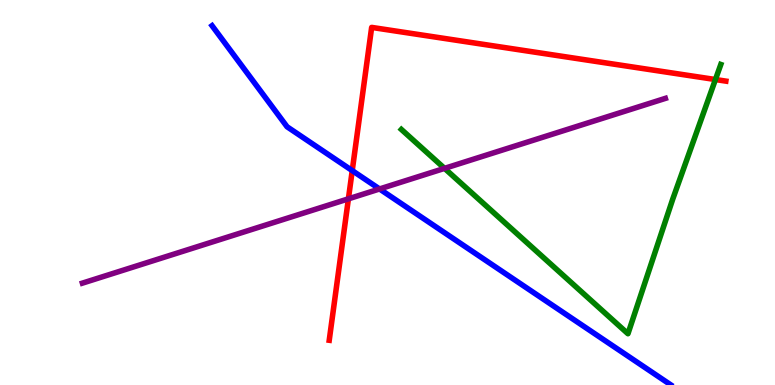[{'lines': ['blue', 'red'], 'intersections': [{'x': 4.54, 'y': 5.57}]}, {'lines': ['green', 'red'], 'intersections': [{'x': 9.23, 'y': 7.93}]}, {'lines': ['purple', 'red'], 'intersections': [{'x': 4.5, 'y': 4.84}]}, {'lines': ['blue', 'green'], 'intersections': []}, {'lines': ['blue', 'purple'], 'intersections': [{'x': 4.9, 'y': 5.09}]}, {'lines': ['green', 'purple'], 'intersections': [{'x': 5.74, 'y': 5.63}]}]